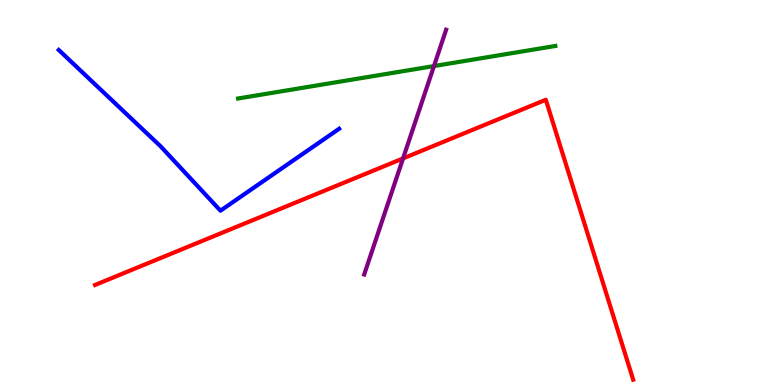[{'lines': ['blue', 'red'], 'intersections': []}, {'lines': ['green', 'red'], 'intersections': []}, {'lines': ['purple', 'red'], 'intersections': [{'x': 5.2, 'y': 5.89}]}, {'lines': ['blue', 'green'], 'intersections': []}, {'lines': ['blue', 'purple'], 'intersections': []}, {'lines': ['green', 'purple'], 'intersections': [{'x': 5.6, 'y': 8.28}]}]